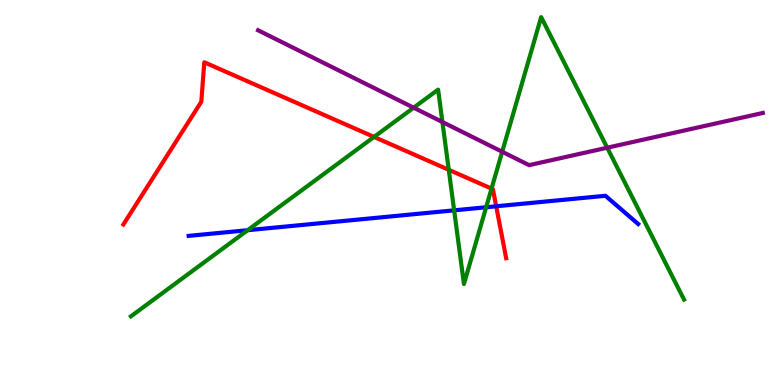[{'lines': ['blue', 'red'], 'intersections': [{'x': 6.4, 'y': 4.64}]}, {'lines': ['green', 'red'], 'intersections': [{'x': 4.83, 'y': 6.44}, {'x': 5.79, 'y': 5.59}, {'x': 6.34, 'y': 5.1}]}, {'lines': ['purple', 'red'], 'intersections': []}, {'lines': ['blue', 'green'], 'intersections': [{'x': 3.2, 'y': 4.02}, {'x': 5.86, 'y': 4.54}, {'x': 6.27, 'y': 4.62}]}, {'lines': ['blue', 'purple'], 'intersections': []}, {'lines': ['green', 'purple'], 'intersections': [{'x': 5.34, 'y': 7.2}, {'x': 5.71, 'y': 6.83}, {'x': 6.48, 'y': 6.06}, {'x': 7.84, 'y': 6.16}]}]